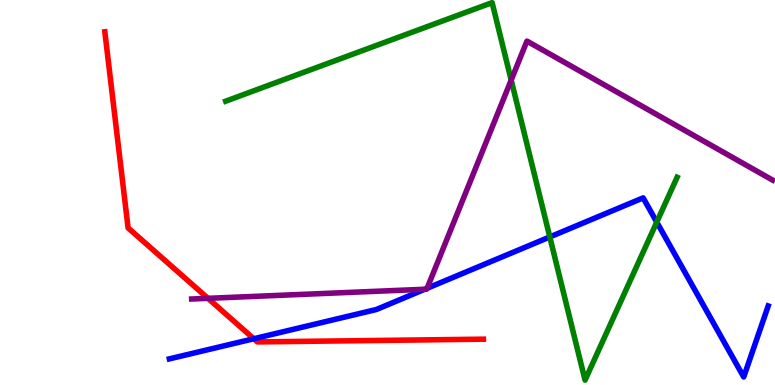[{'lines': ['blue', 'red'], 'intersections': [{'x': 3.27, 'y': 1.2}]}, {'lines': ['green', 'red'], 'intersections': []}, {'lines': ['purple', 'red'], 'intersections': [{'x': 2.68, 'y': 2.25}]}, {'lines': ['blue', 'green'], 'intersections': [{'x': 7.09, 'y': 3.85}, {'x': 8.47, 'y': 4.23}]}, {'lines': ['blue', 'purple'], 'intersections': [{'x': 5.48, 'y': 2.49}, {'x': 5.51, 'y': 2.51}]}, {'lines': ['green', 'purple'], 'intersections': [{'x': 6.6, 'y': 7.92}]}]